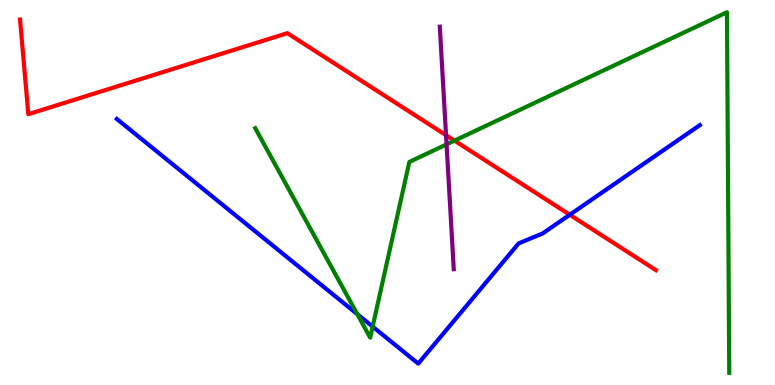[{'lines': ['blue', 'red'], 'intersections': [{'x': 7.35, 'y': 4.42}]}, {'lines': ['green', 'red'], 'intersections': [{'x': 5.86, 'y': 6.35}]}, {'lines': ['purple', 'red'], 'intersections': [{'x': 5.76, 'y': 6.49}]}, {'lines': ['blue', 'green'], 'intersections': [{'x': 4.61, 'y': 1.84}, {'x': 4.81, 'y': 1.52}]}, {'lines': ['blue', 'purple'], 'intersections': []}, {'lines': ['green', 'purple'], 'intersections': [{'x': 5.76, 'y': 6.25}]}]